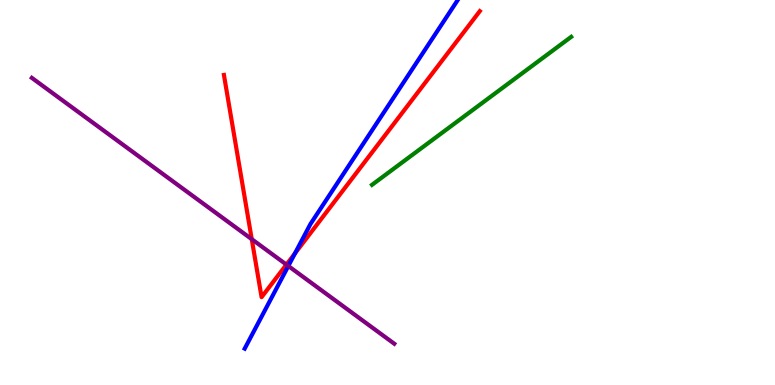[{'lines': ['blue', 'red'], 'intersections': [{'x': 3.81, 'y': 3.42}]}, {'lines': ['green', 'red'], 'intersections': []}, {'lines': ['purple', 'red'], 'intersections': [{'x': 3.25, 'y': 3.79}, {'x': 3.7, 'y': 3.13}]}, {'lines': ['blue', 'green'], 'intersections': []}, {'lines': ['blue', 'purple'], 'intersections': [{'x': 3.72, 'y': 3.09}]}, {'lines': ['green', 'purple'], 'intersections': []}]